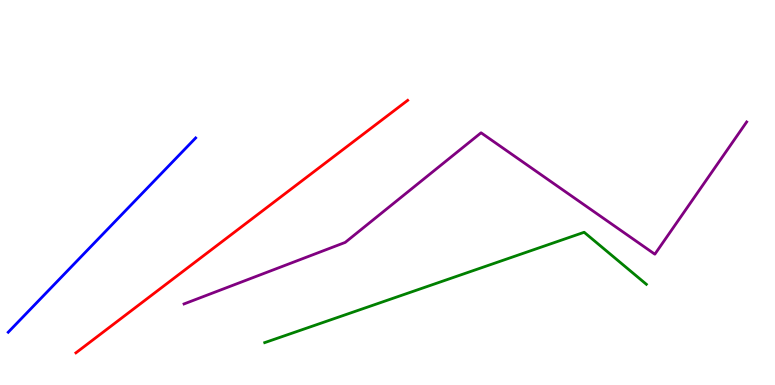[{'lines': ['blue', 'red'], 'intersections': []}, {'lines': ['green', 'red'], 'intersections': []}, {'lines': ['purple', 'red'], 'intersections': []}, {'lines': ['blue', 'green'], 'intersections': []}, {'lines': ['blue', 'purple'], 'intersections': []}, {'lines': ['green', 'purple'], 'intersections': []}]